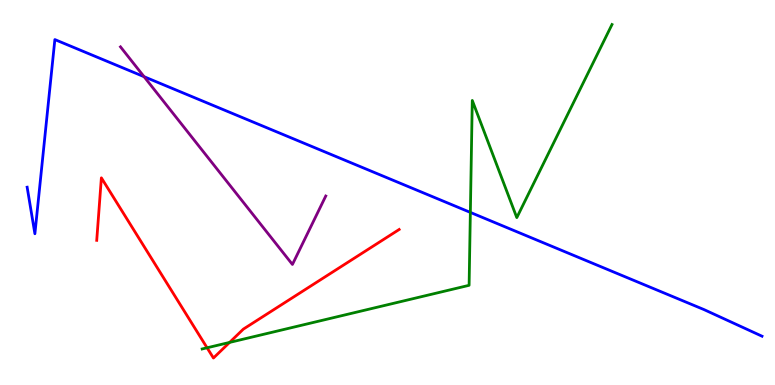[{'lines': ['blue', 'red'], 'intersections': []}, {'lines': ['green', 'red'], 'intersections': [{'x': 2.67, 'y': 0.967}, {'x': 2.96, 'y': 1.11}]}, {'lines': ['purple', 'red'], 'intersections': []}, {'lines': ['blue', 'green'], 'intersections': [{'x': 6.07, 'y': 4.48}]}, {'lines': ['blue', 'purple'], 'intersections': [{'x': 1.86, 'y': 8.01}]}, {'lines': ['green', 'purple'], 'intersections': []}]